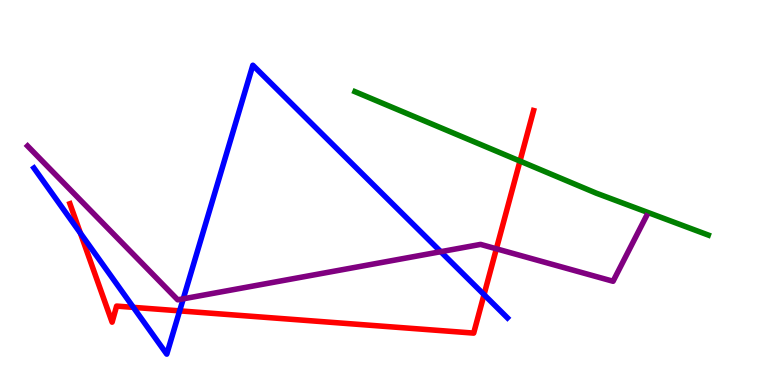[{'lines': ['blue', 'red'], 'intersections': [{'x': 1.04, 'y': 3.95}, {'x': 1.72, 'y': 2.02}, {'x': 2.32, 'y': 1.93}, {'x': 6.25, 'y': 2.35}]}, {'lines': ['green', 'red'], 'intersections': [{'x': 6.71, 'y': 5.82}]}, {'lines': ['purple', 'red'], 'intersections': [{'x': 6.4, 'y': 3.54}]}, {'lines': ['blue', 'green'], 'intersections': []}, {'lines': ['blue', 'purple'], 'intersections': [{'x': 2.36, 'y': 2.24}, {'x': 5.69, 'y': 3.46}]}, {'lines': ['green', 'purple'], 'intersections': []}]